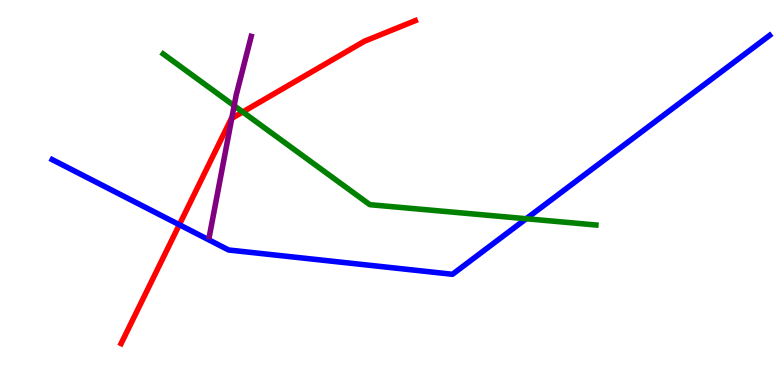[{'lines': ['blue', 'red'], 'intersections': [{'x': 2.31, 'y': 4.16}]}, {'lines': ['green', 'red'], 'intersections': [{'x': 3.13, 'y': 7.09}]}, {'lines': ['purple', 'red'], 'intersections': [{'x': 2.99, 'y': 6.92}]}, {'lines': ['blue', 'green'], 'intersections': [{'x': 6.79, 'y': 4.32}]}, {'lines': ['blue', 'purple'], 'intersections': []}, {'lines': ['green', 'purple'], 'intersections': [{'x': 3.02, 'y': 7.25}]}]